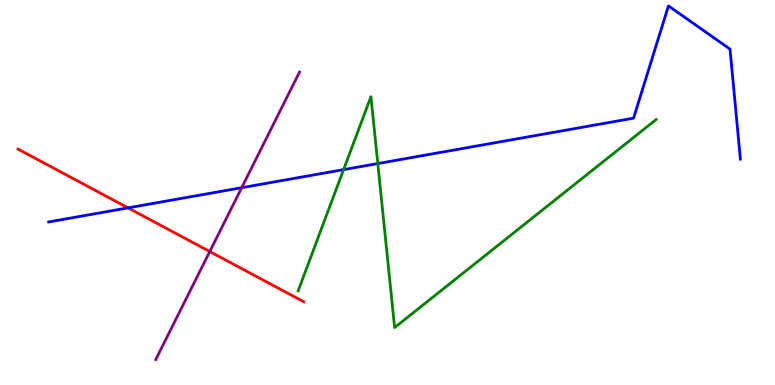[{'lines': ['blue', 'red'], 'intersections': [{'x': 1.65, 'y': 4.6}]}, {'lines': ['green', 'red'], 'intersections': []}, {'lines': ['purple', 'red'], 'intersections': [{'x': 2.71, 'y': 3.47}]}, {'lines': ['blue', 'green'], 'intersections': [{'x': 4.43, 'y': 5.59}, {'x': 4.87, 'y': 5.75}]}, {'lines': ['blue', 'purple'], 'intersections': [{'x': 3.12, 'y': 5.12}]}, {'lines': ['green', 'purple'], 'intersections': []}]